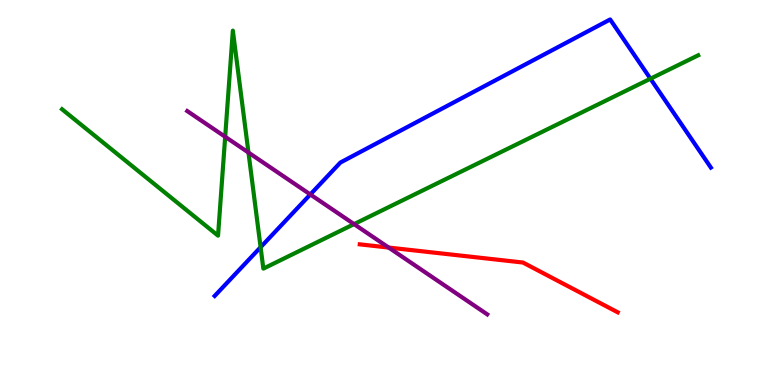[{'lines': ['blue', 'red'], 'intersections': []}, {'lines': ['green', 'red'], 'intersections': []}, {'lines': ['purple', 'red'], 'intersections': [{'x': 5.02, 'y': 3.57}]}, {'lines': ['blue', 'green'], 'intersections': [{'x': 3.36, 'y': 3.58}, {'x': 8.39, 'y': 7.96}]}, {'lines': ['blue', 'purple'], 'intersections': [{'x': 4.0, 'y': 4.95}]}, {'lines': ['green', 'purple'], 'intersections': [{'x': 2.91, 'y': 6.45}, {'x': 3.21, 'y': 6.04}, {'x': 4.57, 'y': 4.18}]}]